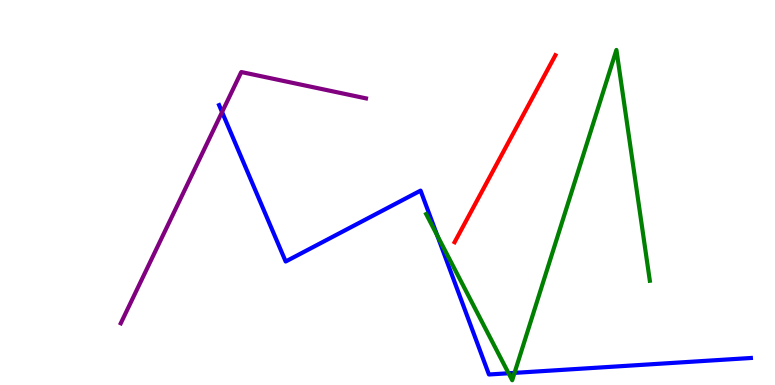[{'lines': ['blue', 'red'], 'intersections': []}, {'lines': ['green', 'red'], 'intersections': []}, {'lines': ['purple', 'red'], 'intersections': []}, {'lines': ['blue', 'green'], 'intersections': [{'x': 5.64, 'y': 3.88}, {'x': 6.56, 'y': 0.305}, {'x': 6.64, 'y': 0.315}]}, {'lines': ['blue', 'purple'], 'intersections': [{'x': 2.87, 'y': 7.09}]}, {'lines': ['green', 'purple'], 'intersections': []}]